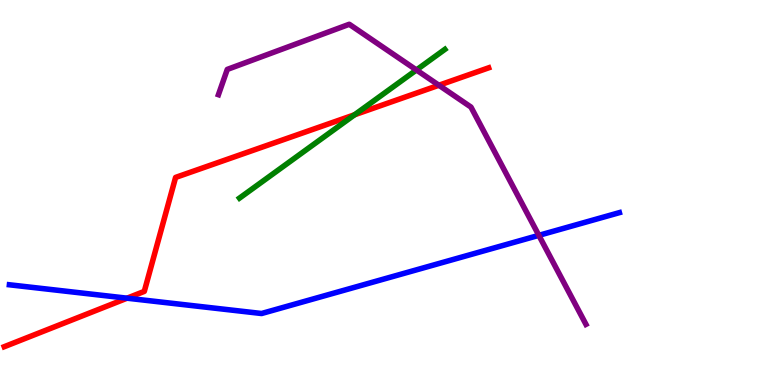[{'lines': ['blue', 'red'], 'intersections': [{'x': 1.64, 'y': 2.25}]}, {'lines': ['green', 'red'], 'intersections': [{'x': 4.58, 'y': 7.02}]}, {'lines': ['purple', 'red'], 'intersections': [{'x': 5.66, 'y': 7.79}]}, {'lines': ['blue', 'green'], 'intersections': []}, {'lines': ['blue', 'purple'], 'intersections': [{'x': 6.95, 'y': 3.89}]}, {'lines': ['green', 'purple'], 'intersections': [{'x': 5.37, 'y': 8.18}]}]